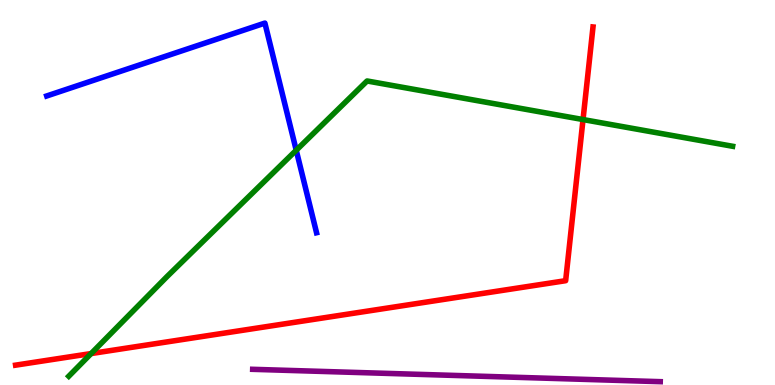[{'lines': ['blue', 'red'], 'intersections': []}, {'lines': ['green', 'red'], 'intersections': [{'x': 1.18, 'y': 0.817}, {'x': 7.52, 'y': 6.89}]}, {'lines': ['purple', 'red'], 'intersections': []}, {'lines': ['blue', 'green'], 'intersections': [{'x': 3.82, 'y': 6.1}]}, {'lines': ['blue', 'purple'], 'intersections': []}, {'lines': ['green', 'purple'], 'intersections': []}]